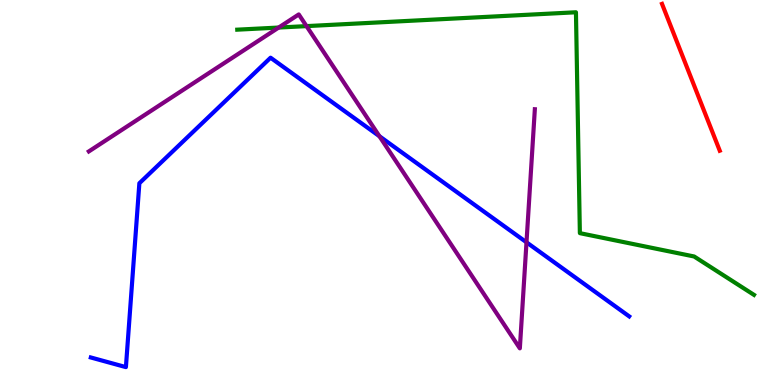[{'lines': ['blue', 'red'], 'intersections': []}, {'lines': ['green', 'red'], 'intersections': []}, {'lines': ['purple', 'red'], 'intersections': []}, {'lines': ['blue', 'green'], 'intersections': []}, {'lines': ['blue', 'purple'], 'intersections': [{'x': 4.9, 'y': 6.46}, {'x': 6.79, 'y': 3.71}]}, {'lines': ['green', 'purple'], 'intersections': [{'x': 3.6, 'y': 9.28}, {'x': 3.96, 'y': 9.32}]}]